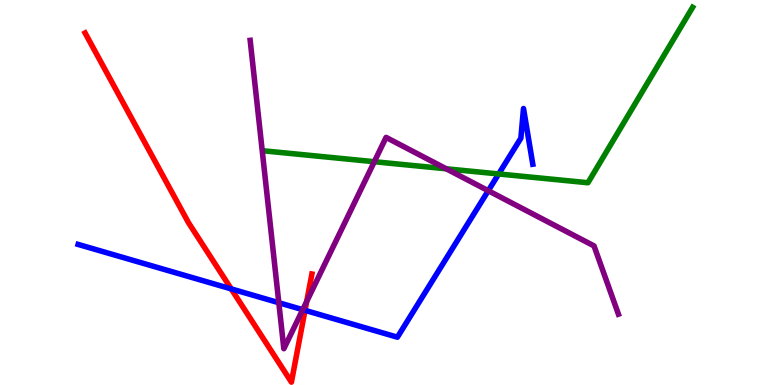[{'lines': ['blue', 'red'], 'intersections': [{'x': 2.98, 'y': 2.5}, {'x': 3.94, 'y': 1.94}]}, {'lines': ['green', 'red'], 'intersections': []}, {'lines': ['purple', 'red'], 'intersections': [{'x': 3.96, 'y': 2.17}]}, {'lines': ['blue', 'green'], 'intersections': [{'x': 6.43, 'y': 5.48}]}, {'lines': ['blue', 'purple'], 'intersections': [{'x': 3.6, 'y': 2.14}, {'x': 3.91, 'y': 1.96}, {'x': 6.3, 'y': 5.05}]}, {'lines': ['green', 'purple'], 'intersections': [{'x': 4.83, 'y': 5.8}, {'x': 5.76, 'y': 5.62}]}]